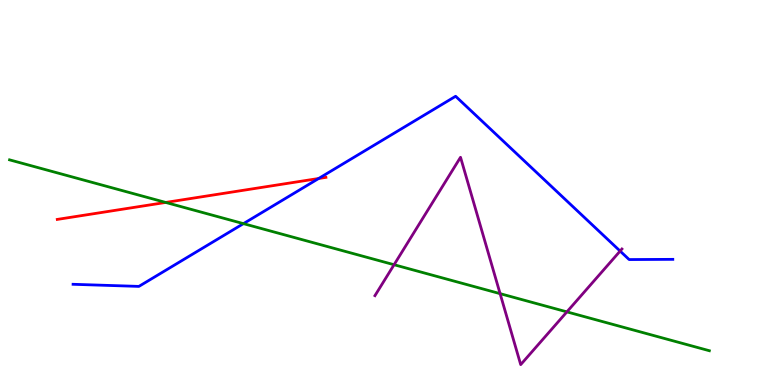[{'lines': ['blue', 'red'], 'intersections': [{'x': 4.11, 'y': 5.36}]}, {'lines': ['green', 'red'], 'intersections': [{'x': 2.14, 'y': 4.74}]}, {'lines': ['purple', 'red'], 'intersections': []}, {'lines': ['blue', 'green'], 'intersections': [{'x': 3.14, 'y': 4.19}]}, {'lines': ['blue', 'purple'], 'intersections': [{'x': 8.0, 'y': 3.48}]}, {'lines': ['green', 'purple'], 'intersections': [{'x': 5.08, 'y': 3.12}, {'x': 6.45, 'y': 2.37}, {'x': 7.31, 'y': 1.9}]}]